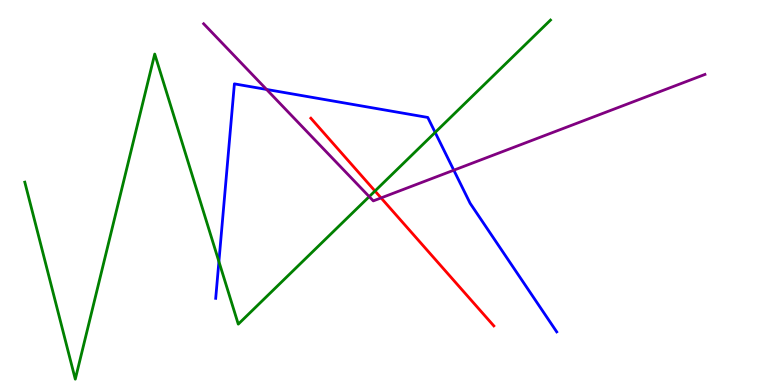[{'lines': ['blue', 'red'], 'intersections': []}, {'lines': ['green', 'red'], 'intersections': [{'x': 4.84, 'y': 5.04}]}, {'lines': ['purple', 'red'], 'intersections': [{'x': 4.92, 'y': 4.86}]}, {'lines': ['blue', 'green'], 'intersections': [{'x': 2.82, 'y': 3.21}, {'x': 5.61, 'y': 6.56}]}, {'lines': ['blue', 'purple'], 'intersections': [{'x': 3.44, 'y': 7.68}, {'x': 5.86, 'y': 5.58}]}, {'lines': ['green', 'purple'], 'intersections': [{'x': 4.76, 'y': 4.89}]}]